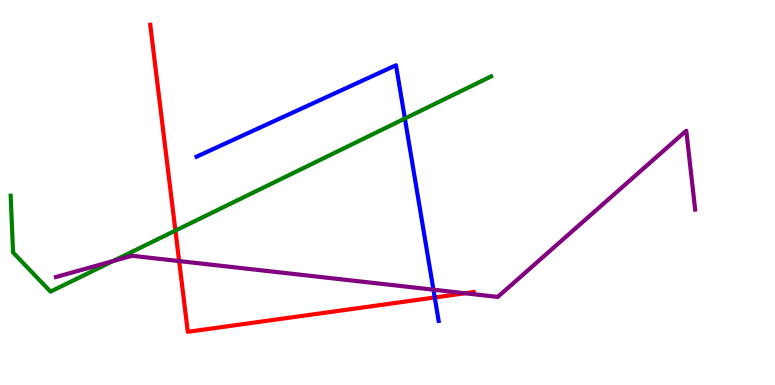[{'lines': ['blue', 'red'], 'intersections': [{'x': 5.61, 'y': 2.27}]}, {'lines': ['green', 'red'], 'intersections': [{'x': 2.26, 'y': 4.01}]}, {'lines': ['purple', 'red'], 'intersections': [{'x': 2.31, 'y': 3.22}, {'x': 6.0, 'y': 2.38}]}, {'lines': ['blue', 'green'], 'intersections': [{'x': 5.22, 'y': 6.92}]}, {'lines': ['blue', 'purple'], 'intersections': [{'x': 5.59, 'y': 2.48}]}, {'lines': ['green', 'purple'], 'intersections': [{'x': 1.46, 'y': 3.22}]}]